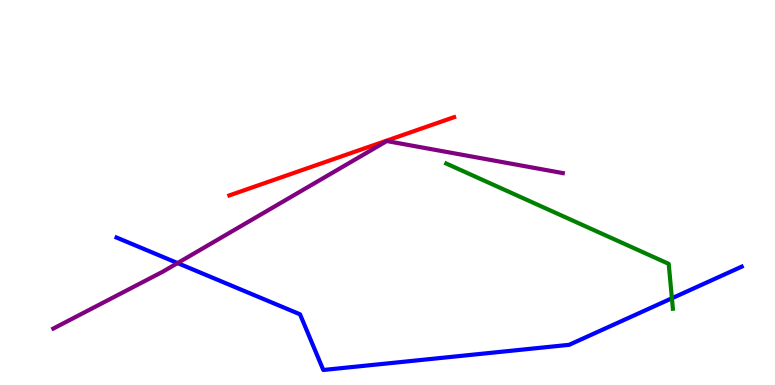[{'lines': ['blue', 'red'], 'intersections': []}, {'lines': ['green', 'red'], 'intersections': []}, {'lines': ['purple', 'red'], 'intersections': []}, {'lines': ['blue', 'green'], 'intersections': [{'x': 8.67, 'y': 2.25}]}, {'lines': ['blue', 'purple'], 'intersections': [{'x': 2.29, 'y': 3.17}]}, {'lines': ['green', 'purple'], 'intersections': []}]